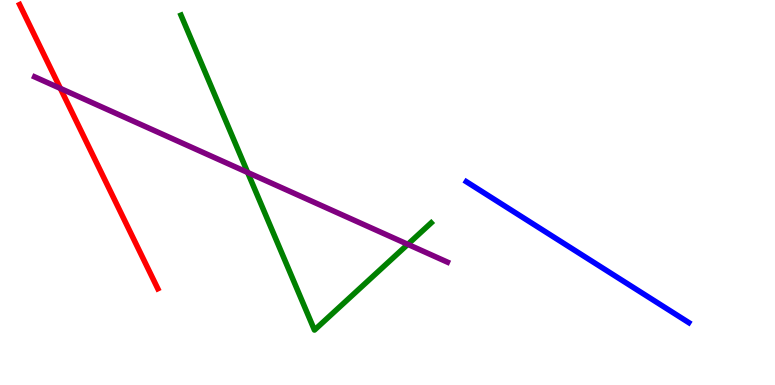[{'lines': ['blue', 'red'], 'intersections': []}, {'lines': ['green', 'red'], 'intersections': []}, {'lines': ['purple', 'red'], 'intersections': [{'x': 0.779, 'y': 7.7}]}, {'lines': ['blue', 'green'], 'intersections': []}, {'lines': ['blue', 'purple'], 'intersections': []}, {'lines': ['green', 'purple'], 'intersections': [{'x': 3.2, 'y': 5.52}, {'x': 5.26, 'y': 3.65}]}]